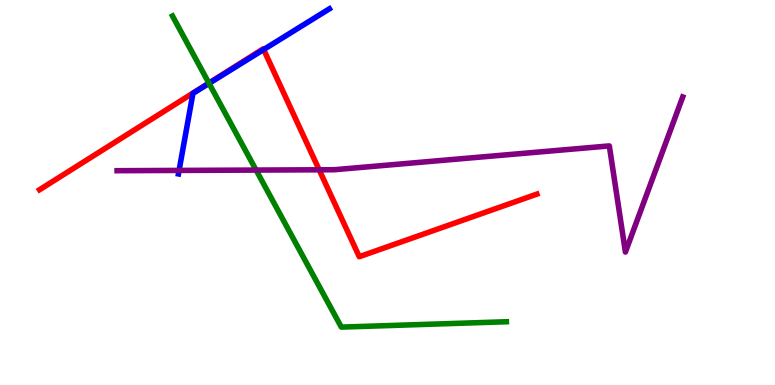[{'lines': ['blue', 'red'], 'intersections': [{'x': 3.4, 'y': 8.71}]}, {'lines': ['green', 'red'], 'intersections': [{'x': 2.7, 'y': 7.84}]}, {'lines': ['purple', 'red'], 'intersections': [{'x': 4.12, 'y': 5.59}]}, {'lines': ['blue', 'green'], 'intersections': [{'x': 2.7, 'y': 7.83}]}, {'lines': ['blue', 'purple'], 'intersections': [{'x': 2.31, 'y': 5.57}]}, {'lines': ['green', 'purple'], 'intersections': [{'x': 3.3, 'y': 5.58}]}]